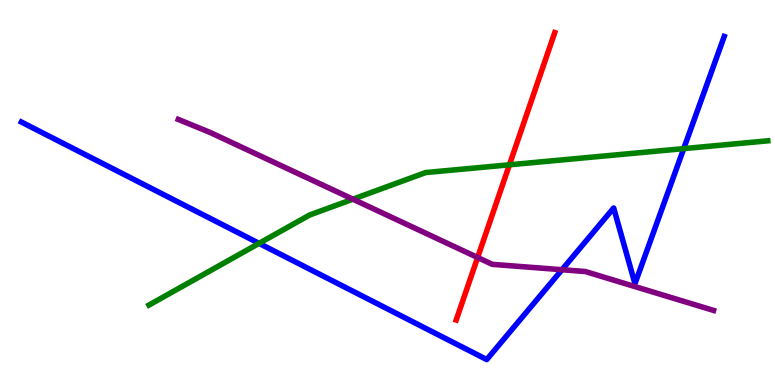[{'lines': ['blue', 'red'], 'intersections': []}, {'lines': ['green', 'red'], 'intersections': [{'x': 6.57, 'y': 5.72}]}, {'lines': ['purple', 'red'], 'intersections': [{'x': 6.16, 'y': 3.31}]}, {'lines': ['blue', 'green'], 'intersections': [{'x': 3.34, 'y': 3.68}, {'x': 8.82, 'y': 6.14}]}, {'lines': ['blue', 'purple'], 'intersections': [{'x': 7.25, 'y': 2.99}]}, {'lines': ['green', 'purple'], 'intersections': [{'x': 4.55, 'y': 4.83}]}]